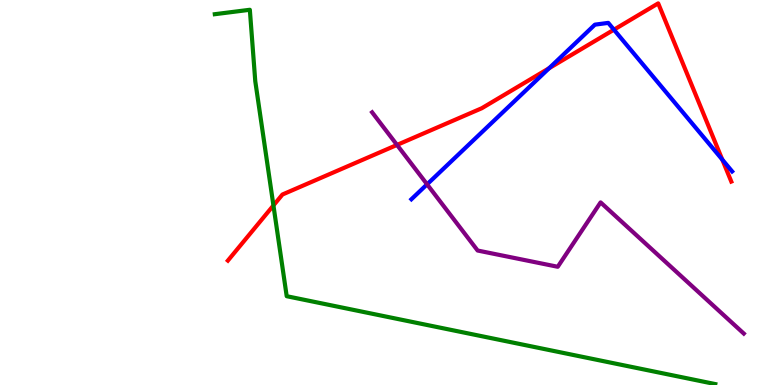[{'lines': ['blue', 'red'], 'intersections': [{'x': 7.09, 'y': 8.23}, {'x': 7.92, 'y': 9.23}, {'x': 9.32, 'y': 5.85}]}, {'lines': ['green', 'red'], 'intersections': [{'x': 3.53, 'y': 4.66}]}, {'lines': ['purple', 'red'], 'intersections': [{'x': 5.12, 'y': 6.24}]}, {'lines': ['blue', 'green'], 'intersections': []}, {'lines': ['blue', 'purple'], 'intersections': [{'x': 5.51, 'y': 5.21}]}, {'lines': ['green', 'purple'], 'intersections': []}]